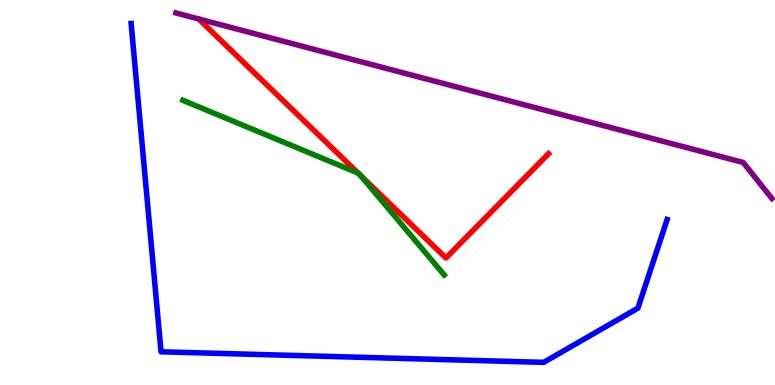[{'lines': ['blue', 'red'], 'intersections': []}, {'lines': ['green', 'red'], 'intersections': [{'x': 4.62, 'y': 5.5}, {'x': 4.65, 'y': 5.45}]}, {'lines': ['purple', 'red'], 'intersections': []}, {'lines': ['blue', 'green'], 'intersections': []}, {'lines': ['blue', 'purple'], 'intersections': []}, {'lines': ['green', 'purple'], 'intersections': []}]